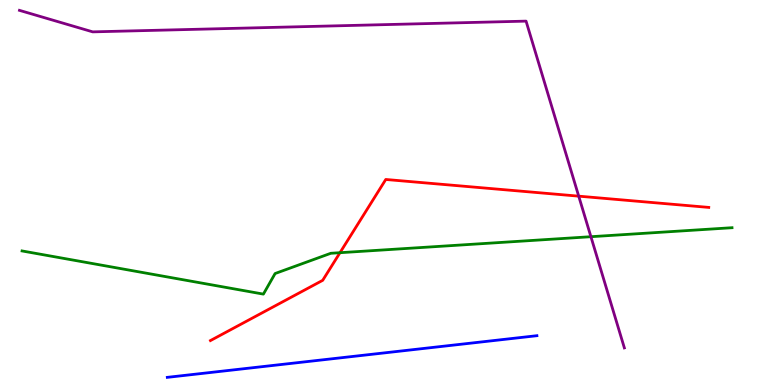[{'lines': ['blue', 'red'], 'intersections': []}, {'lines': ['green', 'red'], 'intersections': [{'x': 4.39, 'y': 3.44}]}, {'lines': ['purple', 'red'], 'intersections': [{'x': 7.47, 'y': 4.9}]}, {'lines': ['blue', 'green'], 'intersections': []}, {'lines': ['blue', 'purple'], 'intersections': []}, {'lines': ['green', 'purple'], 'intersections': [{'x': 7.62, 'y': 3.85}]}]